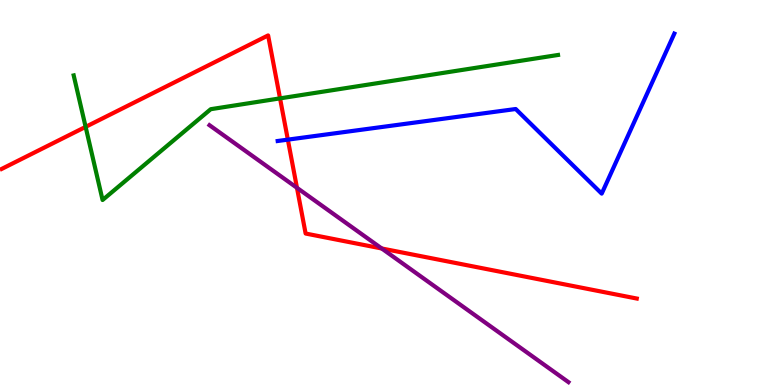[{'lines': ['blue', 'red'], 'intersections': [{'x': 3.71, 'y': 6.37}]}, {'lines': ['green', 'red'], 'intersections': [{'x': 1.1, 'y': 6.7}, {'x': 3.61, 'y': 7.44}]}, {'lines': ['purple', 'red'], 'intersections': [{'x': 3.83, 'y': 5.12}, {'x': 4.93, 'y': 3.55}]}, {'lines': ['blue', 'green'], 'intersections': []}, {'lines': ['blue', 'purple'], 'intersections': []}, {'lines': ['green', 'purple'], 'intersections': []}]